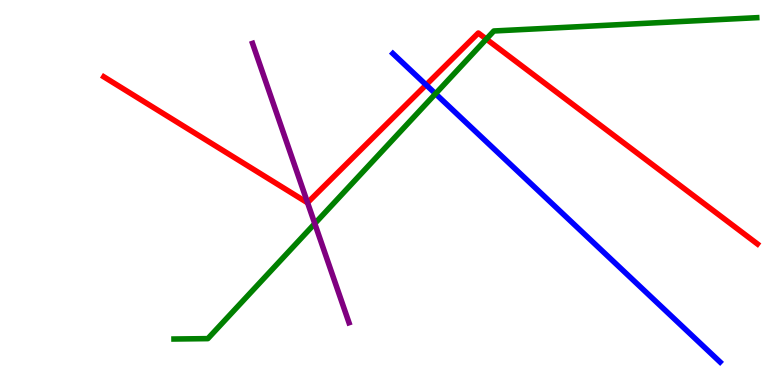[{'lines': ['blue', 'red'], 'intersections': [{'x': 5.5, 'y': 7.8}]}, {'lines': ['green', 'red'], 'intersections': [{'x': 6.28, 'y': 8.99}]}, {'lines': ['purple', 'red'], 'intersections': [{'x': 3.97, 'y': 4.74}]}, {'lines': ['blue', 'green'], 'intersections': [{'x': 5.62, 'y': 7.57}]}, {'lines': ['blue', 'purple'], 'intersections': []}, {'lines': ['green', 'purple'], 'intersections': [{'x': 4.06, 'y': 4.19}]}]